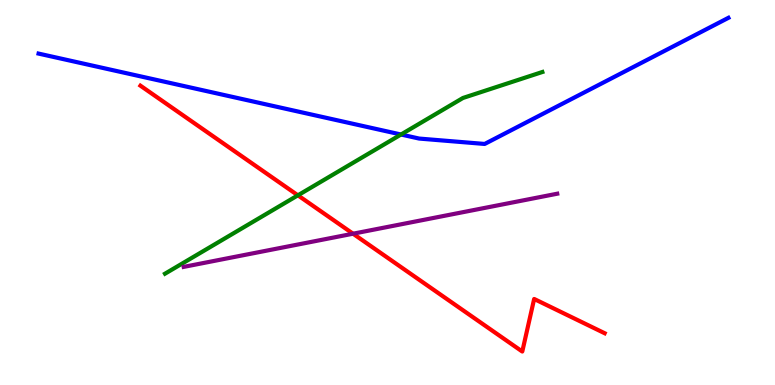[{'lines': ['blue', 'red'], 'intersections': []}, {'lines': ['green', 'red'], 'intersections': [{'x': 3.84, 'y': 4.93}]}, {'lines': ['purple', 'red'], 'intersections': [{'x': 4.56, 'y': 3.93}]}, {'lines': ['blue', 'green'], 'intersections': [{'x': 5.17, 'y': 6.51}]}, {'lines': ['blue', 'purple'], 'intersections': []}, {'lines': ['green', 'purple'], 'intersections': []}]